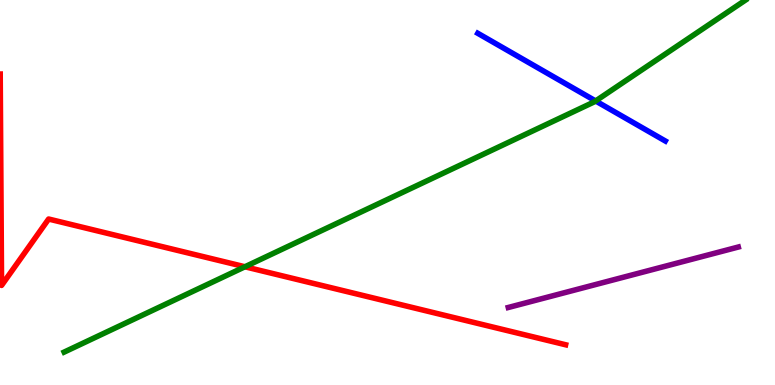[{'lines': ['blue', 'red'], 'intersections': []}, {'lines': ['green', 'red'], 'intersections': [{'x': 3.16, 'y': 3.07}]}, {'lines': ['purple', 'red'], 'intersections': []}, {'lines': ['blue', 'green'], 'intersections': [{'x': 7.69, 'y': 7.38}]}, {'lines': ['blue', 'purple'], 'intersections': []}, {'lines': ['green', 'purple'], 'intersections': []}]